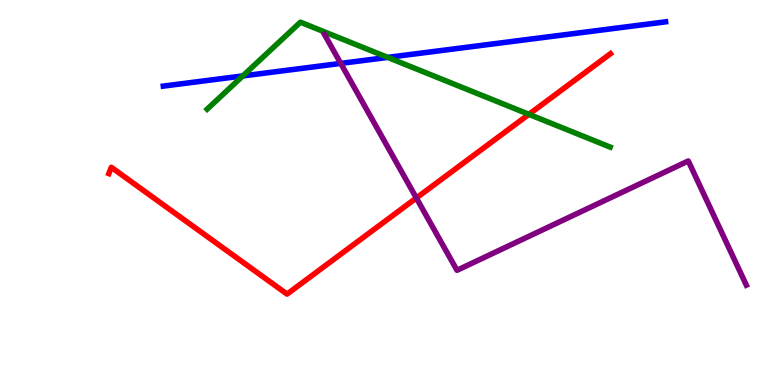[{'lines': ['blue', 'red'], 'intersections': []}, {'lines': ['green', 'red'], 'intersections': [{'x': 6.82, 'y': 7.03}]}, {'lines': ['purple', 'red'], 'intersections': [{'x': 5.37, 'y': 4.86}]}, {'lines': ['blue', 'green'], 'intersections': [{'x': 3.13, 'y': 8.03}, {'x': 5.0, 'y': 8.51}]}, {'lines': ['blue', 'purple'], 'intersections': [{'x': 4.4, 'y': 8.35}]}, {'lines': ['green', 'purple'], 'intersections': []}]